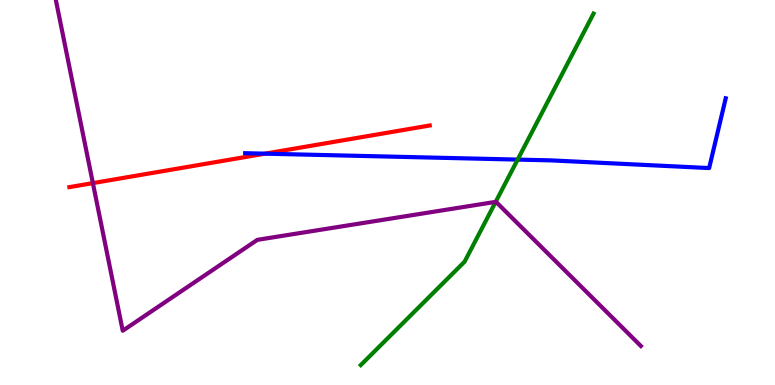[{'lines': ['blue', 'red'], 'intersections': [{'x': 3.42, 'y': 6.01}]}, {'lines': ['green', 'red'], 'intersections': []}, {'lines': ['purple', 'red'], 'intersections': [{'x': 1.2, 'y': 5.24}]}, {'lines': ['blue', 'green'], 'intersections': [{'x': 6.68, 'y': 5.85}]}, {'lines': ['blue', 'purple'], 'intersections': []}, {'lines': ['green', 'purple'], 'intersections': [{'x': 6.4, 'y': 4.76}]}]